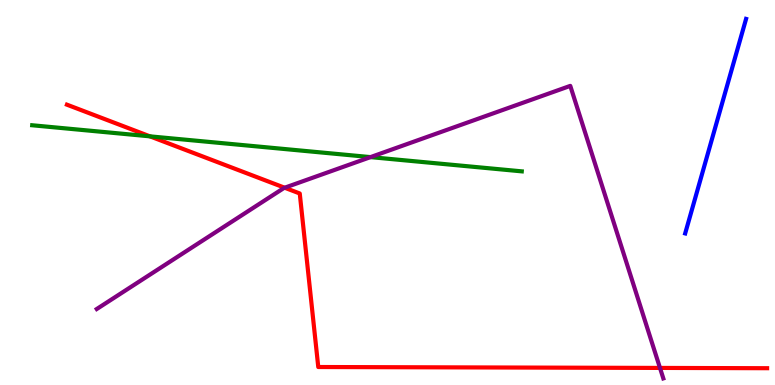[{'lines': ['blue', 'red'], 'intersections': []}, {'lines': ['green', 'red'], 'intersections': [{'x': 1.93, 'y': 6.46}]}, {'lines': ['purple', 'red'], 'intersections': [{'x': 3.67, 'y': 5.12}, {'x': 8.52, 'y': 0.444}]}, {'lines': ['blue', 'green'], 'intersections': []}, {'lines': ['blue', 'purple'], 'intersections': []}, {'lines': ['green', 'purple'], 'intersections': [{'x': 4.78, 'y': 5.92}]}]